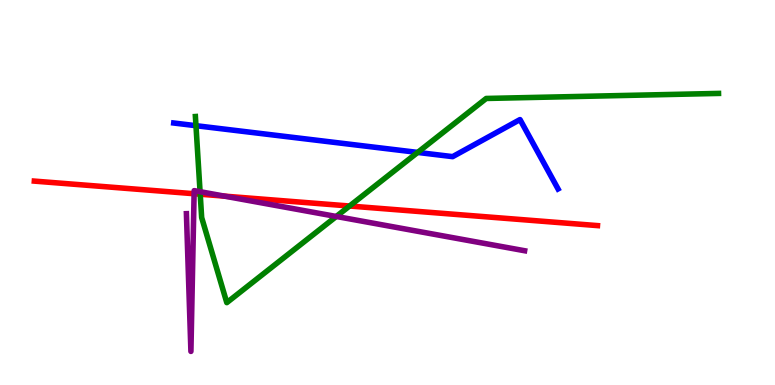[{'lines': ['blue', 'red'], 'intersections': []}, {'lines': ['green', 'red'], 'intersections': [{'x': 2.58, 'y': 4.96}, {'x': 4.51, 'y': 4.65}]}, {'lines': ['purple', 'red'], 'intersections': [{'x': 2.5, 'y': 4.97}, {'x': 2.9, 'y': 4.91}]}, {'lines': ['blue', 'green'], 'intersections': [{'x': 2.53, 'y': 6.74}, {'x': 5.39, 'y': 6.04}]}, {'lines': ['blue', 'purple'], 'intersections': []}, {'lines': ['green', 'purple'], 'intersections': [{'x': 2.58, 'y': 5.02}, {'x': 4.34, 'y': 4.38}]}]